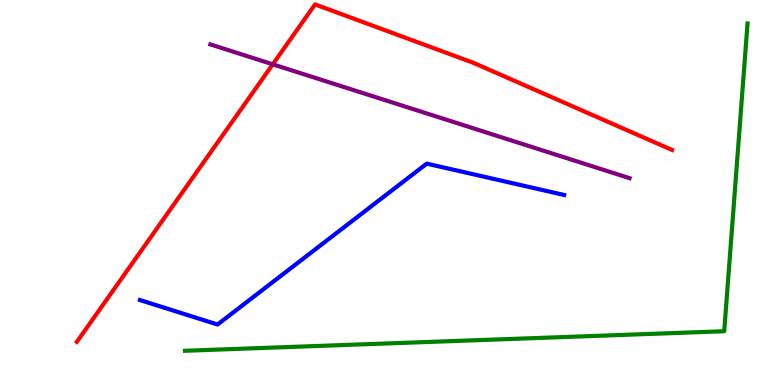[{'lines': ['blue', 'red'], 'intersections': []}, {'lines': ['green', 'red'], 'intersections': []}, {'lines': ['purple', 'red'], 'intersections': [{'x': 3.52, 'y': 8.33}]}, {'lines': ['blue', 'green'], 'intersections': []}, {'lines': ['blue', 'purple'], 'intersections': []}, {'lines': ['green', 'purple'], 'intersections': []}]